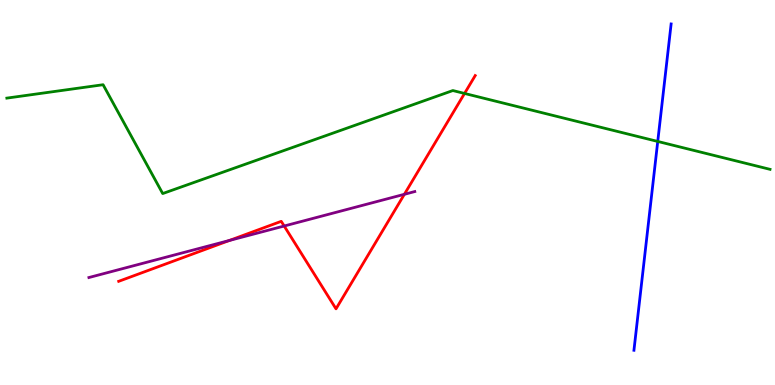[{'lines': ['blue', 'red'], 'intersections': []}, {'lines': ['green', 'red'], 'intersections': [{'x': 5.99, 'y': 7.57}]}, {'lines': ['purple', 'red'], 'intersections': [{'x': 2.96, 'y': 3.75}, {'x': 3.67, 'y': 4.13}, {'x': 5.22, 'y': 4.95}]}, {'lines': ['blue', 'green'], 'intersections': [{'x': 8.49, 'y': 6.33}]}, {'lines': ['blue', 'purple'], 'intersections': []}, {'lines': ['green', 'purple'], 'intersections': []}]